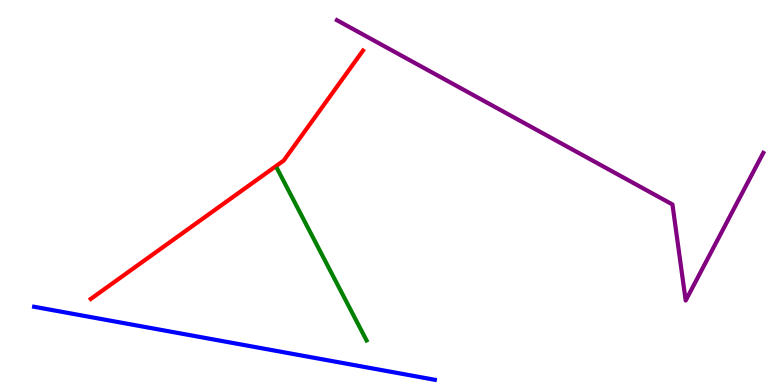[{'lines': ['blue', 'red'], 'intersections': []}, {'lines': ['green', 'red'], 'intersections': []}, {'lines': ['purple', 'red'], 'intersections': []}, {'lines': ['blue', 'green'], 'intersections': []}, {'lines': ['blue', 'purple'], 'intersections': []}, {'lines': ['green', 'purple'], 'intersections': []}]